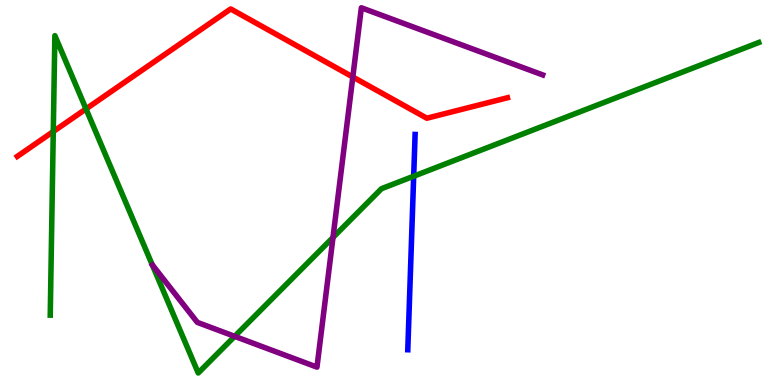[{'lines': ['blue', 'red'], 'intersections': []}, {'lines': ['green', 'red'], 'intersections': [{'x': 0.687, 'y': 6.58}, {'x': 1.11, 'y': 7.17}]}, {'lines': ['purple', 'red'], 'intersections': [{'x': 4.55, 'y': 8.0}]}, {'lines': ['blue', 'green'], 'intersections': [{'x': 5.34, 'y': 5.42}]}, {'lines': ['blue', 'purple'], 'intersections': []}, {'lines': ['green', 'purple'], 'intersections': [{'x': 3.03, 'y': 1.26}, {'x': 4.3, 'y': 3.83}]}]